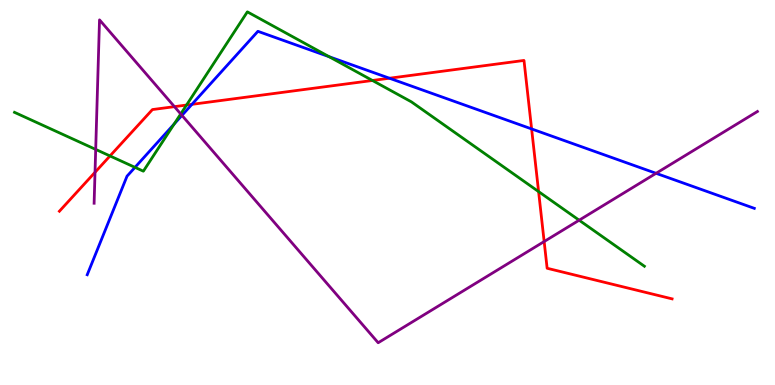[{'lines': ['blue', 'red'], 'intersections': [{'x': 2.48, 'y': 7.29}, {'x': 5.03, 'y': 7.97}, {'x': 6.86, 'y': 6.65}]}, {'lines': ['green', 'red'], 'intersections': [{'x': 1.42, 'y': 5.95}, {'x': 2.41, 'y': 7.27}, {'x': 4.81, 'y': 7.91}, {'x': 6.95, 'y': 5.02}]}, {'lines': ['purple', 'red'], 'intersections': [{'x': 1.23, 'y': 5.52}, {'x': 2.25, 'y': 7.23}, {'x': 7.02, 'y': 3.73}]}, {'lines': ['blue', 'green'], 'intersections': [{'x': 1.74, 'y': 5.65}, {'x': 2.25, 'y': 6.78}, {'x': 4.25, 'y': 8.53}]}, {'lines': ['blue', 'purple'], 'intersections': [{'x': 2.35, 'y': 7.0}, {'x': 8.47, 'y': 5.5}]}, {'lines': ['green', 'purple'], 'intersections': [{'x': 1.23, 'y': 6.12}, {'x': 2.33, 'y': 7.04}, {'x': 7.47, 'y': 4.28}]}]